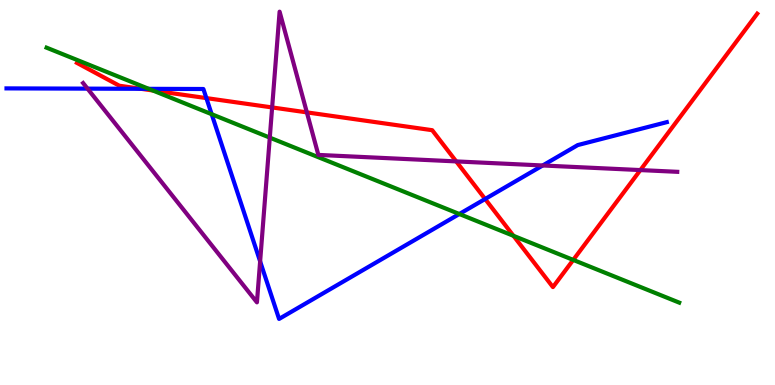[{'lines': ['blue', 'red'], 'intersections': [{'x': 1.82, 'y': 7.69}, {'x': 2.66, 'y': 7.45}, {'x': 6.26, 'y': 4.83}]}, {'lines': ['green', 'red'], 'intersections': [{'x': 1.97, 'y': 7.65}, {'x': 6.63, 'y': 3.87}, {'x': 7.4, 'y': 3.25}]}, {'lines': ['purple', 'red'], 'intersections': [{'x': 3.51, 'y': 7.21}, {'x': 3.96, 'y': 7.08}, {'x': 5.89, 'y': 5.81}, {'x': 8.26, 'y': 5.58}]}, {'lines': ['blue', 'green'], 'intersections': [{'x': 1.92, 'y': 7.69}, {'x': 2.73, 'y': 7.03}, {'x': 5.93, 'y': 4.44}]}, {'lines': ['blue', 'purple'], 'intersections': [{'x': 1.13, 'y': 7.7}, {'x': 3.36, 'y': 3.21}, {'x': 7.0, 'y': 5.7}]}, {'lines': ['green', 'purple'], 'intersections': [{'x': 3.48, 'y': 6.43}]}]